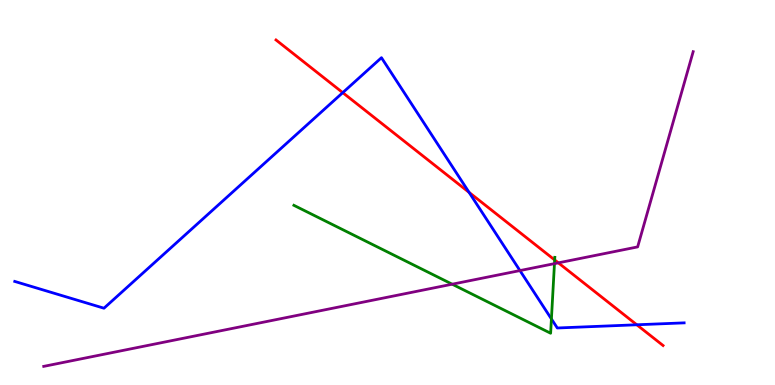[{'lines': ['blue', 'red'], 'intersections': [{'x': 4.42, 'y': 7.59}, {'x': 6.05, 'y': 5.0}, {'x': 8.22, 'y': 1.56}]}, {'lines': ['green', 'red'], 'intersections': [{'x': 7.16, 'y': 3.25}]}, {'lines': ['purple', 'red'], 'intersections': [{'x': 7.2, 'y': 3.17}]}, {'lines': ['blue', 'green'], 'intersections': [{'x': 7.12, 'y': 1.72}]}, {'lines': ['blue', 'purple'], 'intersections': [{'x': 6.71, 'y': 2.97}]}, {'lines': ['green', 'purple'], 'intersections': [{'x': 5.83, 'y': 2.62}, {'x': 7.15, 'y': 3.15}]}]